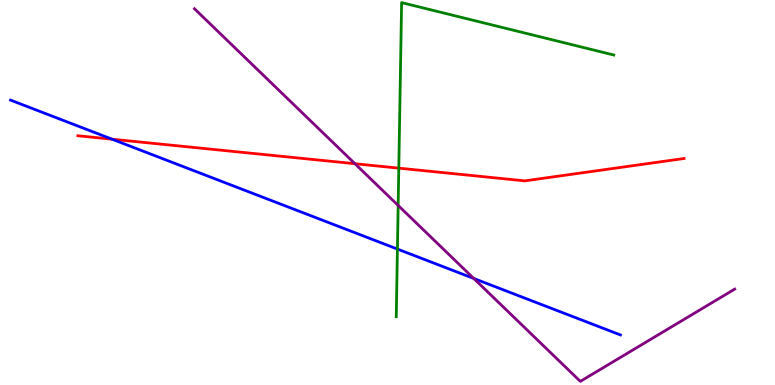[{'lines': ['blue', 'red'], 'intersections': [{'x': 1.45, 'y': 6.38}]}, {'lines': ['green', 'red'], 'intersections': [{'x': 5.15, 'y': 5.63}]}, {'lines': ['purple', 'red'], 'intersections': [{'x': 4.58, 'y': 5.75}]}, {'lines': ['blue', 'green'], 'intersections': [{'x': 5.13, 'y': 3.53}]}, {'lines': ['blue', 'purple'], 'intersections': [{'x': 6.11, 'y': 2.77}]}, {'lines': ['green', 'purple'], 'intersections': [{'x': 5.14, 'y': 4.66}]}]